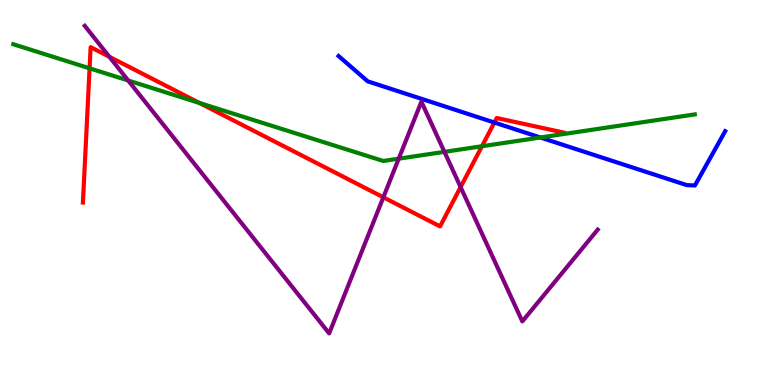[{'lines': ['blue', 'red'], 'intersections': [{'x': 6.38, 'y': 6.82}]}, {'lines': ['green', 'red'], 'intersections': [{'x': 1.16, 'y': 8.23}, {'x': 2.57, 'y': 7.33}, {'x': 6.22, 'y': 6.2}]}, {'lines': ['purple', 'red'], 'intersections': [{'x': 1.41, 'y': 8.53}, {'x': 4.95, 'y': 4.88}, {'x': 5.94, 'y': 5.14}]}, {'lines': ['blue', 'green'], 'intersections': [{'x': 6.97, 'y': 6.43}]}, {'lines': ['blue', 'purple'], 'intersections': []}, {'lines': ['green', 'purple'], 'intersections': [{'x': 1.65, 'y': 7.91}, {'x': 5.14, 'y': 5.88}, {'x': 5.73, 'y': 6.06}]}]